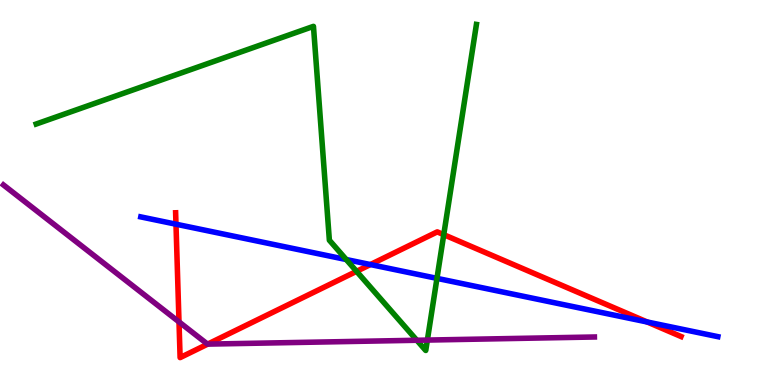[{'lines': ['blue', 'red'], 'intersections': [{'x': 2.27, 'y': 4.18}, {'x': 4.78, 'y': 3.13}, {'x': 8.35, 'y': 1.64}]}, {'lines': ['green', 'red'], 'intersections': [{'x': 4.6, 'y': 2.95}, {'x': 5.73, 'y': 3.9}]}, {'lines': ['purple', 'red'], 'intersections': [{'x': 2.31, 'y': 1.64}, {'x': 2.68, 'y': 1.06}]}, {'lines': ['blue', 'green'], 'intersections': [{'x': 4.47, 'y': 3.26}, {'x': 5.64, 'y': 2.77}]}, {'lines': ['blue', 'purple'], 'intersections': []}, {'lines': ['green', 'purple'], 'intersections': [{'x': 5.38, 'y': 1.16}, {'x': 5.51, 'y': 1.17}]}]